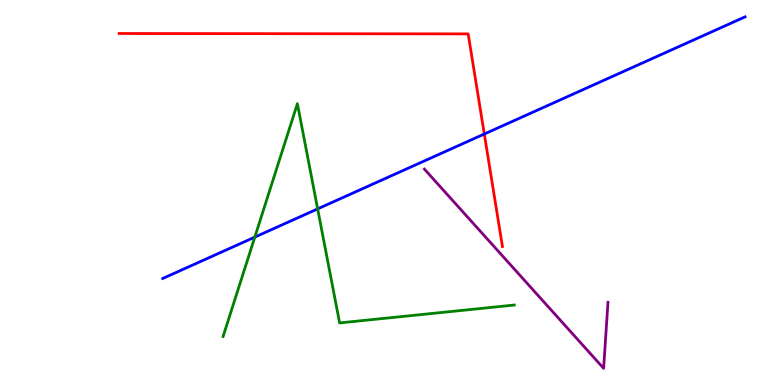[{'lines': ['blue', 'red'], 'intersections': [{'x': 6.25, 'y': 6.52}]}, {'lines': ['green', 'red'], 'intersections': []}, {'lines': ['purple', 'red'], 'intersections': []}, {'lines': ['blue', 'green'], 'intersections': [{'x': 3.29, 'y': 3.84}, {'x': 4.1, 'y': 4.57}]}, {'lines': ['blue', 'purple'], 'intersections': []}, {'lines': ['green', 'purple'], 'intersections': []}]